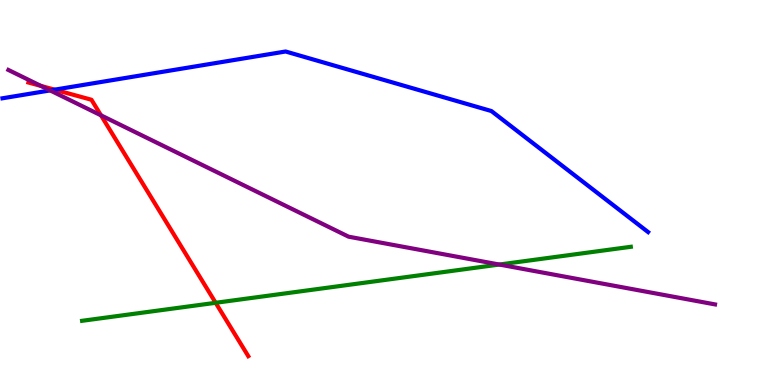[{'lines': ['blue', 'red'], 'intersections': [{'x': 0.705, 'y': 7.67}]}, {'lines': ['green', 'red'], 'intersections': [{'x': 2.78, 'y': 2.14}]}, {'lines': ['purple', 'red'], 'intersections': [{'x': 0.529, 'y': 7.77}, {'x': 1.3, 'y': 7.0}]}, {'lines': ['blue', 'green'], 'intersections': []}, {'lines': ['blue', 'purple'], 'intersections': [{'x': 0.647, 'y': 7.65}]}, {'lines': ['green', 'purple'], 'intersections': [{'x': 6.44, 'y': 3.13}]}]